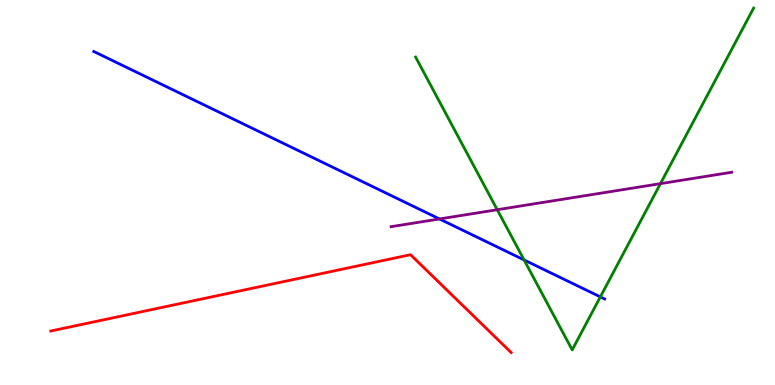[{'lines': ['blue', 'red'], 'intersections': []}, {'lines': ['green', 'red'], 'intersections': []}, {'lines': ['purple', 'red'], 'intersections': []}, {'lines': ['blue', 'green'], 'intersections': [{'x': 6.76, 'y': 3.25}, {'x': 7.75, 'y': 2.29}]}, {'lines': ['blue', 'purple'], 'intersections': [{'x': 5.67, 'y': 4.31}]}, {'lines': ['green', 'purple'], 'intersections': [{'x': 6.42, 'y': 4.55}, {'x': 8.52, 'y': 5.23}]}]